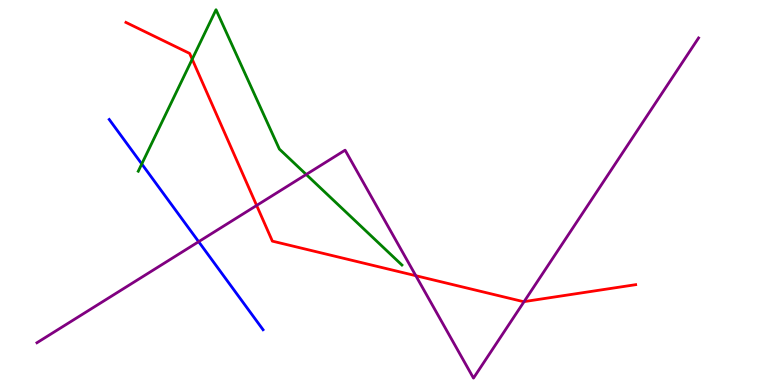[{'lines': ['blue', 'red'], 'intersections': []}, {'lines': ['green', 'red'], 'intersections': [{'x': 2.48, 'y': 8.46}]}, {'lines': ['purple', 'red'], 'intersections': [{'x': 3.31, 'y': 4.66}, {'x': 5.37, 'y': 2.84}, {'x': 6.76, 'y': 2.17}]}, {'lines': ['blue', 'green'], 'intersections': [{'x': 1.83, 'y': 5.74}]}, {'lines': ['blue', 'purple'], 'intersections': [{'x': 2.56, 'y': 3.72}]}, {'lines': ['green', 'purple'], 'intersections': [{'x': 3.95, 'y': 5.47}]}]